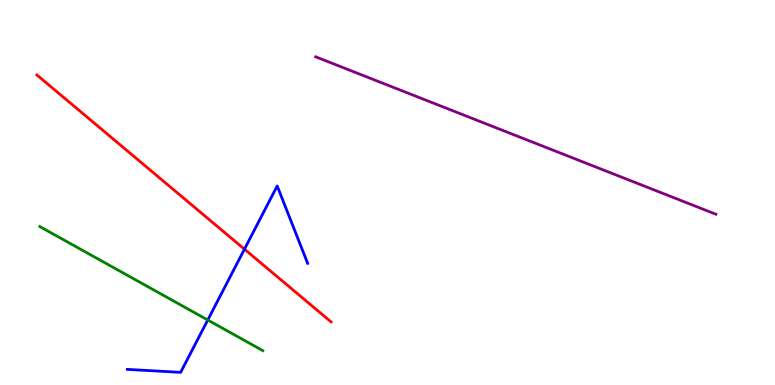[{'lines': ['blue', 'red'], 'intersections': [{'x': 3.15, 'y': 3.53}]}, {'lines': ['green', 'red'], 'intersections': []}, {'lines': ['purple', 'red'], 'intersections': []}, {'lines': ['blue', 'green'], 'intersections': [{'x': 2.68, 'y': 1.69}]}, {'lines': ['blue', 'purple'], 'intersections': []}, {'lines': ['green', 'purple'], 'intersections': []}]